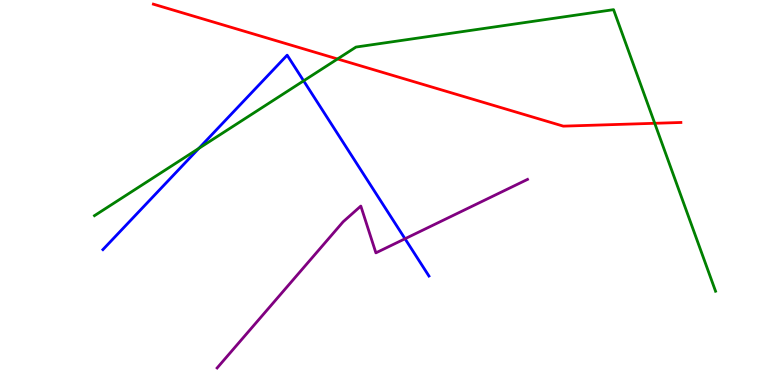[{'lines': ['blue', 'red'], 'intersections': []}, {'lines': ['green', 'red'], 'intersections': [{'x': 4.36, 'y': 8.47}, {'x': 8.45, 'y': 6.8}]}, {'lines': ['purple', 'red'], 'intersections': []}, {'lines': ['blue', 'green'], 'intersections': [{'x': 2.57, 'y': 6.15}, {'x': 3.92, 'y': 7.9}]}, {'lines': ['blue', 'purple'], 'intersections': [{'x': 5.23, 'y': 3.8}]}, {'lines': ['green', 'purple'], 'intersections': []}]